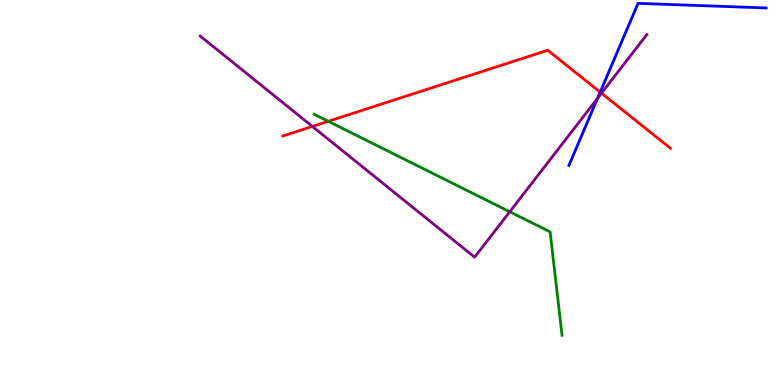[{'lines': ['blue', 'red'], 'intersections': [{'x': 7.74, 'y': 7.61}]}, {'lines': ['green', 'red'], 'intersections': [{'x': 4.24, 'y': 6.85}]}, {'lines': ['purple', 'red'], 'intersections': [{'x': 4.03, 'y': 6.72}, {'x': 7.76, 'y': 7.58}]}, {'lines': ['blue', 'green'], 'intersections': []}, {'lines': ['blue', 'purple'], 'intersections': [{'x': 7.71, 'y': 7.45}]}, {'lines': ['green', 'purple'], 'intersections': [{'x': 6.58, 'y': 4.5}]}]